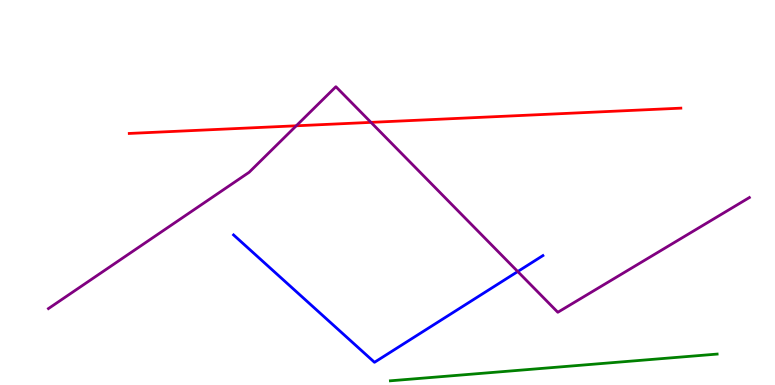[{'lines': ['blue', 'red'], 'intersections': []}, {'lines': ['green', 'red'], 'intersections': []}, {'lines': ['purple', 'red'], 'intersections': [{'x': 3.82, 'y': 6.73}, {'x': 4.79, 'y': 6.82}]}, {'lines': ['blue', 'green'], 'intersections': []}, {'lines': ['blue', 'purple'], 'intersections': [{'x': 6.68, 'y': 2.95}]}, {'lines': ['green', 'purple'], 'intersections': []}]